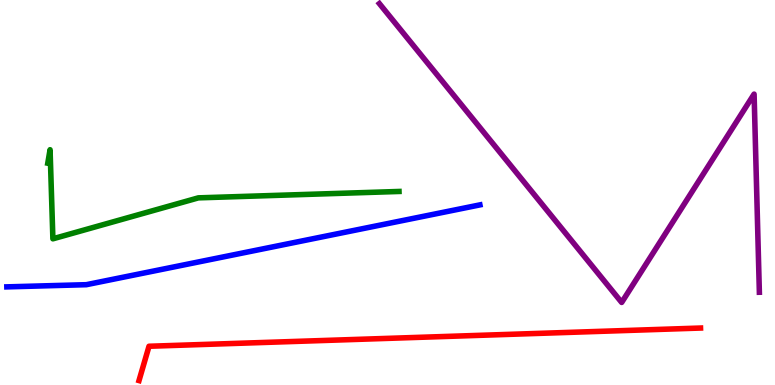[{'lines': ['blue', 'red'], 'intersections': []}, {'lines': ['green', 'red'], 'intersections': []}, {'lines': ['purple', 'red'], 'intersections': []}, {'lines': ['blue', 'green'], 'intersections': []}, {'lines': ['blue', 'purple'], 'intersections': []}, {'lines': ['green', 'purple'], 'intersections': []}]